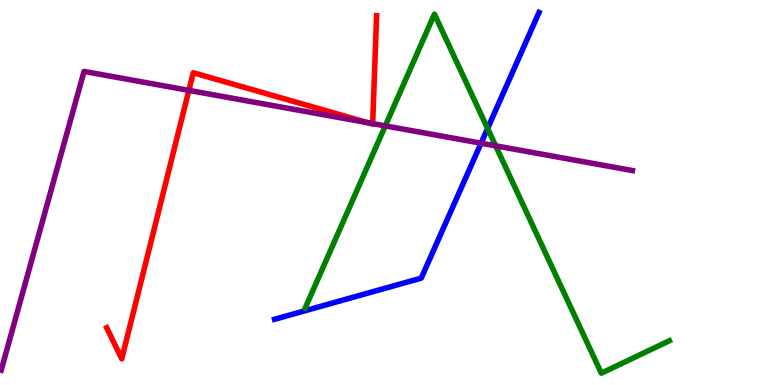[{'lines': ['blue', 'red'], 'intersections': []}, {'lines': ['green', 'red'], 'intersections': []}, {'lines': ['purple', 'red'], 'intersections': [{'x': 2.44, 'y': 7.65}, {'x': 4.75, 'y': 6.81}, {'x': 4.81, 'y': 6.79}]}, {'lines': ['blue', 'green'], 'intersections': [{'x': 6.29, 'y': 6.66}]}, {'lines': ['blue', 'purple'], 'intersections': [{'x': 6.21, 'y': 6.28}]}, {'lines': ['green', 'purple'], 'intersections': [{'x': 4.97, 'y': 6.73}, {'x': 6.4, 'y': 6.21}]}]